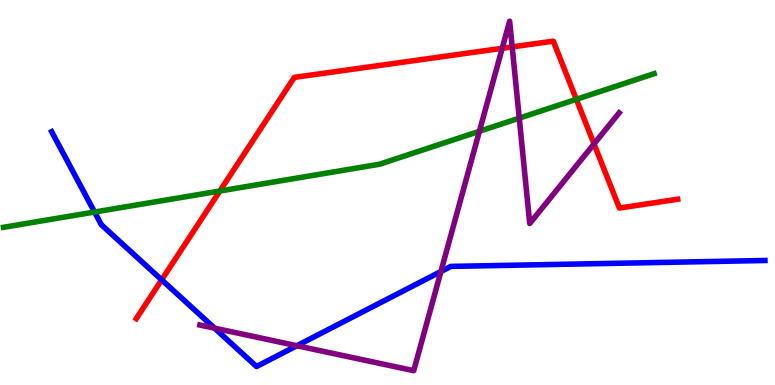[{'lines': ['blue', 'red'], 'intersections': [{'x': 2.09, 'y': 2.73}]}, {'lines': ['green', 'red'], 'intersections': [{'x': 2.84, 'y': 5.04}, {'x': 7.44, 'y': 7.42}]}, {'lines': ['purple', 'red'], 'intersections': [{'x': 6.48, 'y': 8.75}, {'x': 6.61, 'y': 8.78}, {'x': 7.66, 'y': 6.26}]}, {'lines': ['blue', 'green'], 'intersections': [{'x': 1.22, 'y': 4.49}]}, {'lines': ['blue', 'purple'], 'intersections': [{'x': 2.77, 'y': 1.48}, {'x': 3.83, 'y': 1.02}, {'x': 5.69, 'y': 2.95}]}, {'lines': ['green', 'purple'], 'intersections': [{'x': 6.19, 'y': 6.59}, {'x': 6.7, 'y': 6.93}]}]